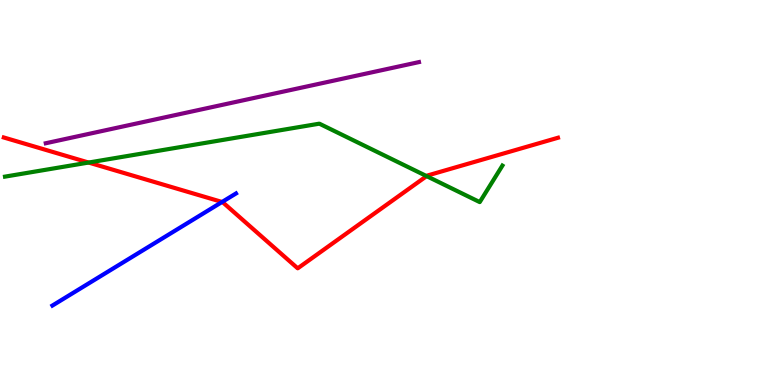[{'lines': ['blue', 'red'], 'intersections': [{'x': 2.87, 'y': 4.75}]}, {'lines': ['green', 'red'], 'intersections': [{'x': 1.14, 'y': 5.78}, {'x': 5.5, 'y': 5.43}]}, {'lines': ['purple', 'red'], 'intersections': []}, {'lines': ['blue', 'green'], 'intersections': []}, {'lines': ['blue', 'purple'], 'intersections': []}, {'lines': ['green', 'purple'], 'intersections': []}]